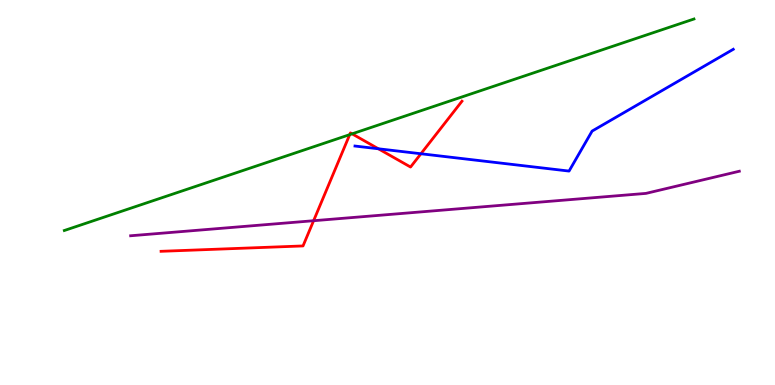[{'lines': ['blue', 'red'], 'intersections': [{'x': 4.88, 'y': 6.14}, {'x': 5.43, 'y': 6.01}]}, {'lines': ['green', 'red'], 'intersections': [{'x': 4.51, 'y': 6.5}, {'x': 4.54, 'y': 6.52}]}, {'lines': ['purple', 'red'], 'intersections': [{'x': 4.05, 'y': 4.27}]}, {'lines': ['blue', 'green'], 'intersections': []}, {'lines': ['blue', 'purple'], 'intersections': []}, {'lines': ['green', 'purple'], 'intersections': []}]